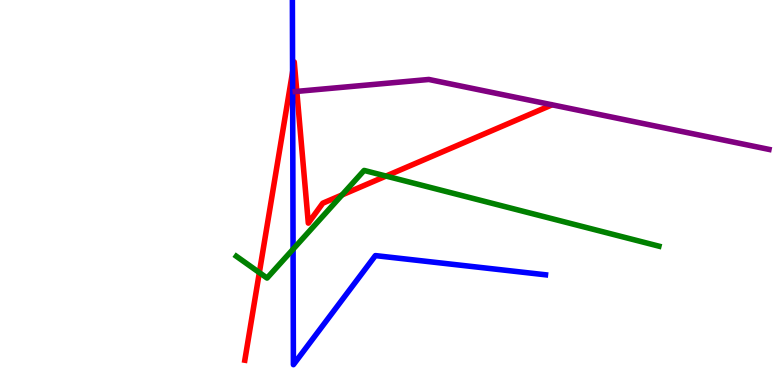[{'lines': ['blue', 'red'], 'intersections': [{'x': 3.78, 'y': 8.13}]}, {'lines': ['green', 'red'], 'intersections': [{'x': 3.35, 'y': 2.92}, {'x': 4.41, 'y': 4.94}, {'x': 4.98, 'y': 5.43}]}, {'lines': ['purple', 'red'], 'intersections': [{'x': 3.83, 'y': 7.63}]}, {'lines': ['blue', 'green'], 'intersections': [{'x': 3.78, 'y': 3.53}]}, {'lines': ['blue', 'purple'], 'intersections': []}, {'lines': ['green', 'purple'], 'intersections': []}]